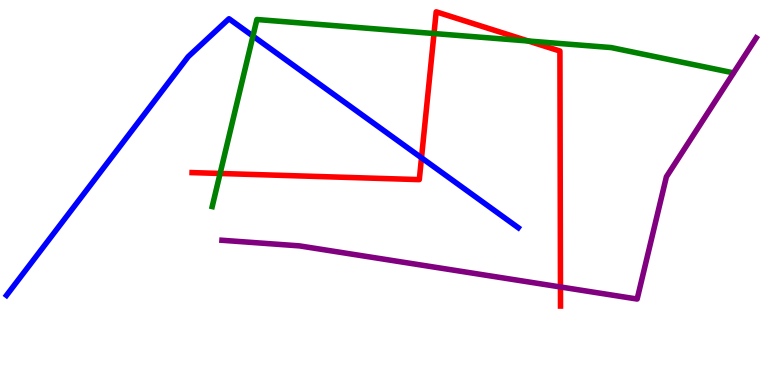[{'lines': ['blue', 'red'], 'intersections': [{'x': 5.44, 'y': 5.9}]}, {'lines': ['green', 'red'], 'intersections': [{'x': 2.84, 'y': 5.49}, {'x': 5.6, 'y': 9.13}, {'x': 6.82, 'y': 8.94}]}, {'lines': ['purple', 'red'], 'intersections': [{'x': 7.23, 'y': 2.55}]}, {'lines': ['blue', 'green'], 'intersections': [{'x': 3.26, 'y': 9.06}]}, {'lines': ['blue', 'purple'], 'intersections': []}, {'lines': ['green', 'purple'], 'intersections': []}]